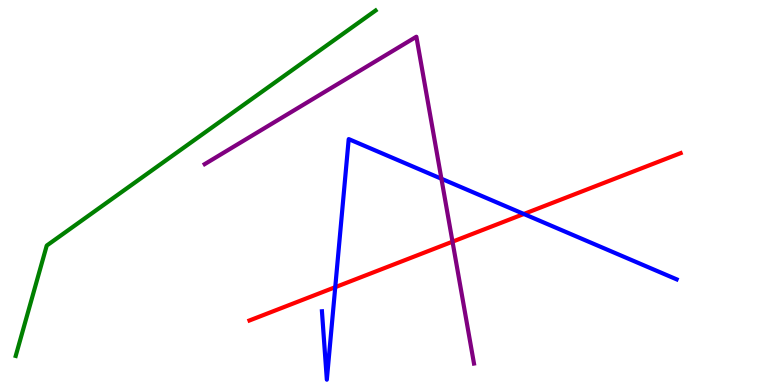[{'lines': ['blue', 'red'], 'intersections': [{'x': 4.33, 'y': 2.54}, {'x': 6.76, 'y': 4.44}]}, {'lines': ['green', 'red'], 'intersections': []}, {'lines': ['purple', 'red'], 'intersections': [{'x': 5.84, 'y': 3.72}]}, {'lines': ['blue', 'green'], 'intersections': []}, {'lines': ['blue', 'purple'], 'intersections': [{'x': 5.7, 'y': 5.36}]}, {'lines': ['green', 'purple'], 'intersections': []}]